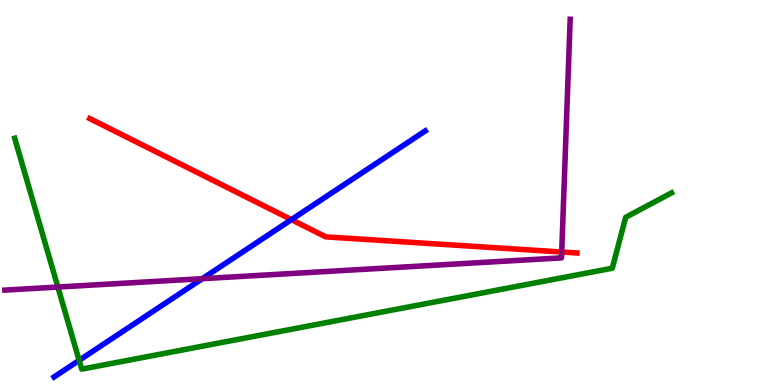[{'lines': ['blue', 'red'], 'intersections': [{'x': 3.76, 'y': 4.3}]}, {'lines': ['green', 'red'], 'intersections': []}, {'lines': ['purple', 'red'], 'intersections': [{'x': 7.25, 'y': 3.45}]}, {'lines': ['blue', 'green'], 'intersections': [{'x': 1.02, 'y': 0.641}]}, {'lines': ['blue', 'purple'], 'intersections': [{'x': 2.61, 'y': 2.76}]}, {'lines': ['green', 'purple'], 'intersections': [{'x': 0.747, 'y': 2.54}]}]